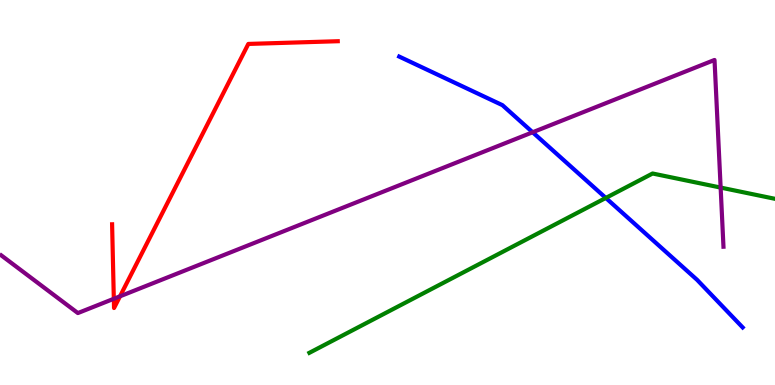[{'lines': ['blue', 'red'], 'intersections': []}, {'lines': ['green', 'red'], 'intersections': []}, {'lines': ['purple', 'red'], 'intersections': [{'x': 1.47, 'y': 2.24}, {'x': 1.55, 'y': 2.3}]}, {'lines': ['blue', 'green'], 'intersections': [{'x': 7.82, 'y': 4.86}]}, {'lines': ['blue', 'purple'], 'intersections': [{'x': 6.87, 'y': 6.56}]}, {'lines': ['green', 'purple'], 'intersections': [{'x': 9.3, 'y': 5.13}]}]